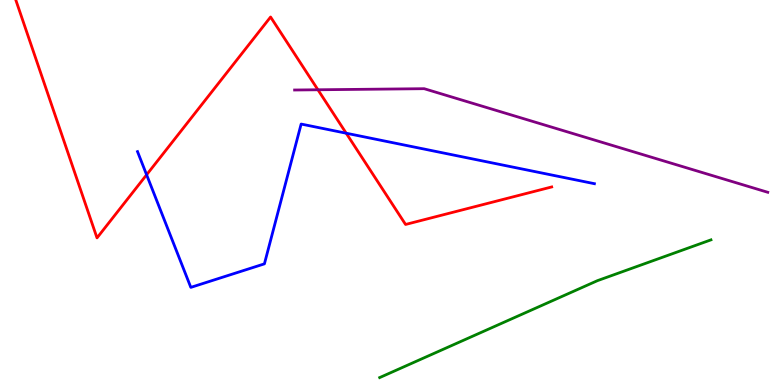[{'lines': ['blue', 'red'], 'intersections': [{'x': 1.89, 'y': 5.46}, {'x': 4.47, 'y': 6.54}]}, {'lines': ['green', 'red'], 'intersections': []}, {'lines': ['purple', 'red'], 'intersections': [{'x': 4.1, 'y': 7.67}]}, {'lines': ['blue', 'green'], 'intersections': []}, {'lines': ['blue', 'purple'], 'intersections': []}, {'lines': ['green', 'purple'], 'intersections': []}]